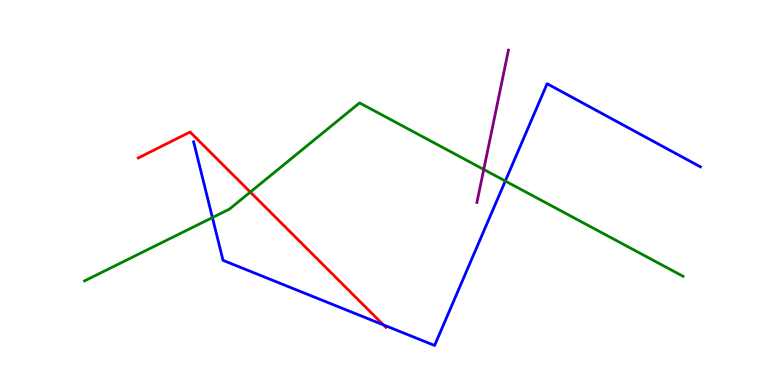[{'lines': ['blue', 'red'], 'intersections': [{'x': 4.95, 'y': 1.56}]}, {'lines': ['green', 'red'], 'intersections': [{'x': 3.23, 'y': 5.01}]}, {'lines': ['purple', 'red'], 'intersections': []}, {'lines': ['blue', 'green'], 'intersections': [{'x': 2.74, 'y': 4.35}, {'x': 6.52, 'y': 5.3}]}, {'lines': ['blue', 'purple'], 'intersections': []}, {'lines': ['green', 'purple'], 'intersections': [{'x': 6.24, 'y': 5.6}]}]